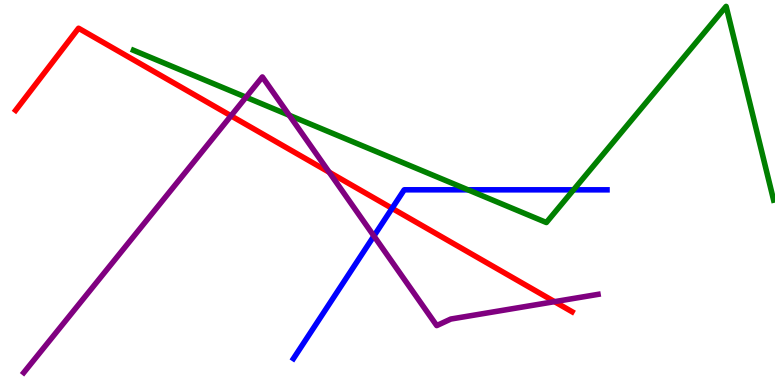[{'lines': ['blue', 'red'], 'intersections': [{'x': 5.06, 'y': 4.59}]}, {'lines': ['green', 'red'], 'intersections': []}, {'lines': ['purple', 'red'], 'intersections': [{'x': 2.98, 'y': 6.99}, {'x': 4.25, 'y': 5.53}, {'x': 7.16, 'y': 2.16}]}, {'lines': ['blue', 'green'], 'intersections': [{'x': 6.04, 'y': 5.07}, {'x': 7.4, 'y': 5.07}]}, {'lines': ['blue', 'purple'], 'intersections': [{'x': 4.82, 'y': 3.87}]}, {'lines': ['green', 'purple'], 'intersections': [{'x': 3.17, 'y': 7.47}, {'x': 3.73, 'y': 7.01}]}]